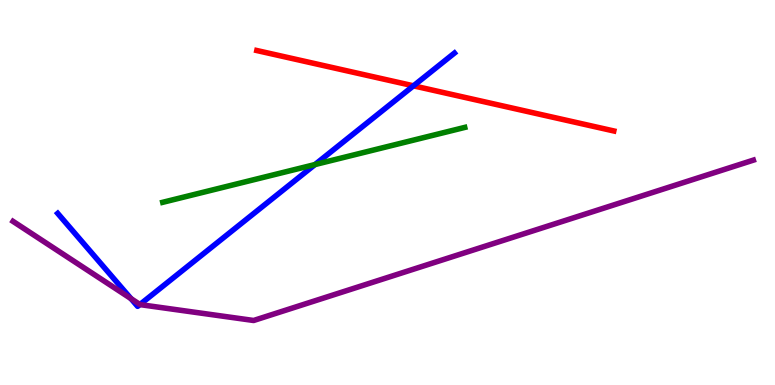[{'lines': ['blue', 'red'], 'intersections': [{'x': 5.34, 'y': 7.77}]}, {'lines': ['green', 'red'], 'intersections': []}, {'lines': ['purple', 'red'], 'intersections': []}, {'lines': ['blue', 'green'], 'intersections': [{'x': 4.06, 'y': 5.73}]}, {'lines': ['blue', 'purple'], 'intersections': [{'x': 1.69, 'y': 2.24}, {'x': 1.81, 'y': 2.09}]}, {'lines': ['green', 'purple'], 'intersections': []}]